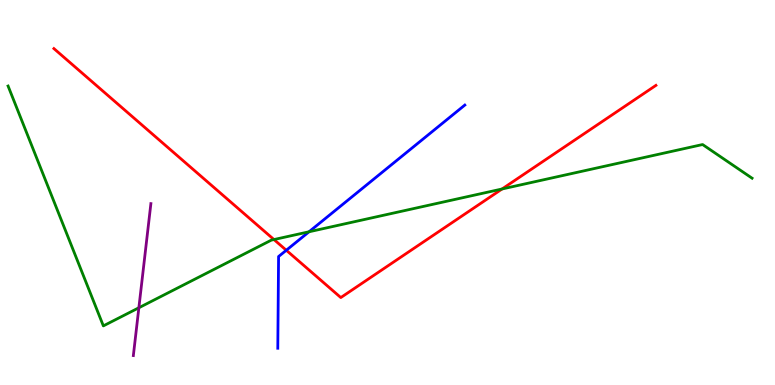[{'lines': ['blue', 'red'], 'intersections': [{'x': 3.69, 'y': 3.5}]}, {'lines': ['green', 'red'], 'intersections': [{'x': 3.53, 'y': 3.78}, {'x': 6.48, 'y': 5.09}]}, {'lines': ['purple', 'red'], 'intersections': []}, {'lines': ['blue', 'green'], 'intersections': [{'x': 3.99, 'y': 3.98}]}, {'lines': ['blue', 'purple'], 'intersections': []}, {'lines': ['green', 'purple'], 'intersections': [{'x': 1.79, 'y': 2.01}]}]